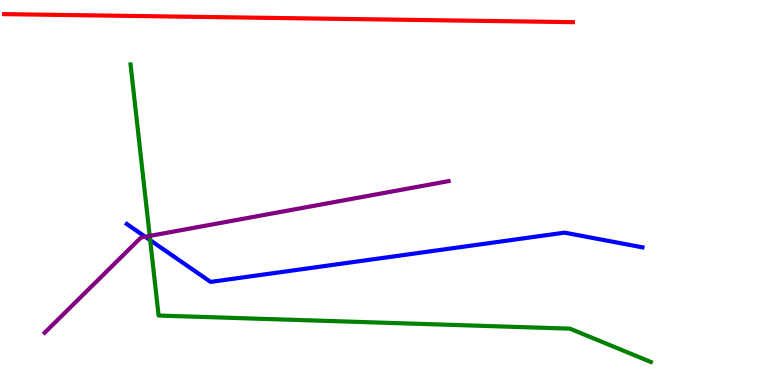[{'lines': ['blue', 'red'], 'intersections': []}, {'lines': ['green', 'red'], 'intersections': []}, {'lines': ['purple', 'red'], 'intersections': []}, {'lines': ['blue', 'green'], 'intersections': [{'x': 1.94, 'y': 3.76}]}, {'lines': ['blue', 'purple'], 'intersections': [{'x': 1.87, 'y': 3.85}]}, {'lines': ['green', 'purple'], 'intersections': [{'x': 1.93, 'y': 3.87}]}]